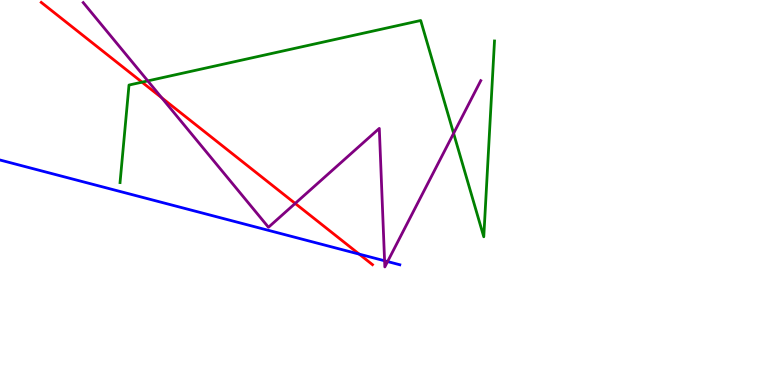[{'lines': ['blue', 'red'], 'intersections': [{'x': 4.63, 'y': 3.4}]}, {'lines': ['green', 'red'], 'intersections': [{'x': 1.83, 'y': 7.87}]}, {'lines': ['purple', 'red'], 'intersections': [{'x': 2.09, 'y': 7.46}, {'x': 3.81, 'y': 4.72}]}, {'lines': ['blue', 'green'], 'intersections': []}, {'lines': ['blue', 'purple'], 'intersections': [{'x': 4.96, 'y': 3.23}, {'x': 5.0, 'y': 3.21}]}, {'lines': ['green', 'purple'], 'intersections': [{'x': 1.91, 'y': 7.9}, {'x': 5.85, 'y': 6.54}]}]